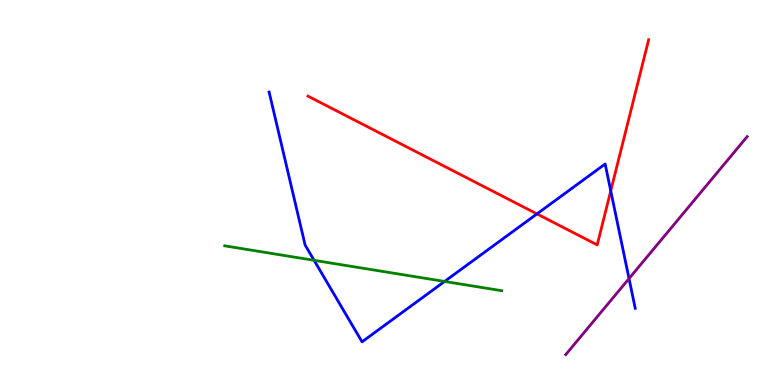[{'lines': ['blue', 'red'], 'intersections': [{'x': 6.93, 'y': 4.44}, {'x': 7.88, 'y': 5.04}]}, {'lines': ['green', 'red'], 'intersections': []}, {'lines': ['purple', 'red'], 'intersections': []}, {'lines': ['blue', 'green'], 'intersections': [{'x': 4.05, 'y': 3.24}, {'x': 5.74, 'y': 2.69}]}, {'lines': ['blue', 'purple'], 'intersections': [{'x': 8.12, 'y': 2.76}]}, {'lines': ['green', 'purple'], 'intersections': []}]